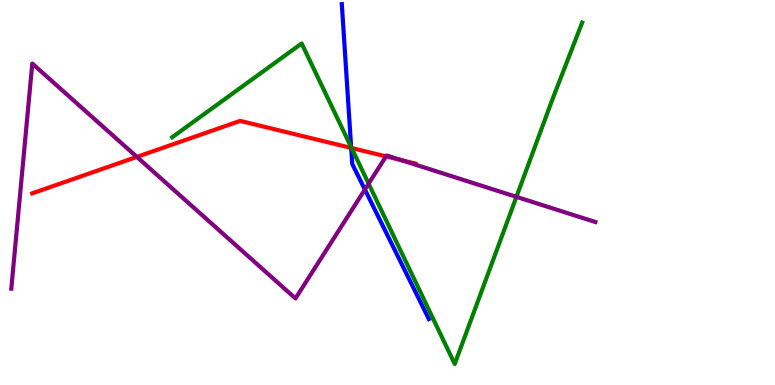[{'lines': ['blue', 'red'], 'intersections': [{'x': 4.53, 'y': 6.16}]}, {'lines': ['green', 'red'], 'intersections': [{'x': 4.54, 'y': 6.16}]}, {'lines': ['purple', 'red'], 'intersections': [{'x': 1.77, 'y': 5.92}, {'x': 4.98, 'y': 5.94}, {'x': 5.17, 'y': 5.84}]}, {'lines': ['blue', 'green'], 'intersections': [{'x': 4.53, 'y': 6.18}]}, {'lines': ['blue', 'purple'], 'intersections': [{'x': 4.71, 'y': 5.08}]}, {'lines': ['green', 'purple'], 'intersections': [{'x': 4.76, 'y': 5.23}, {'x': 6.66, 'y': 4.89}]}]